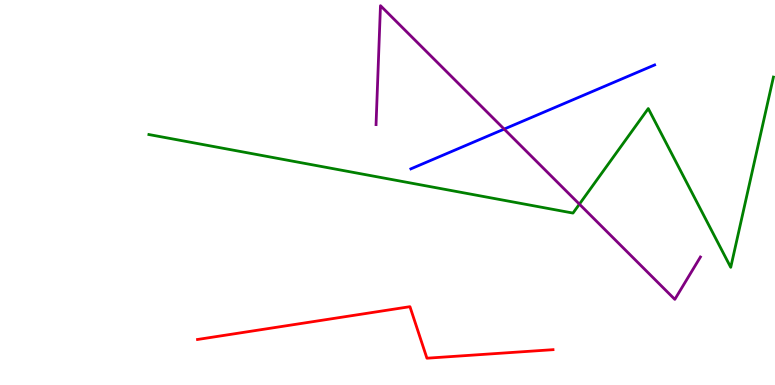[{'lines': ['blue', 'red'], 'intersections': []}, {'lines': ['green', 'red'], 'intersections': []}, {'lines': ['purple', 'red'], 'intersections': []}, {'lines': ['blue', 'green'], 'intersections': []}, {'lines': ['blue', 'purple'], 'intersections': [{'x': 6.51, 'y': 6.65}]}, {'lines': ['green', 'purple'], 'intersections': [{'x': 7.48, 'y': 4.7}]}]